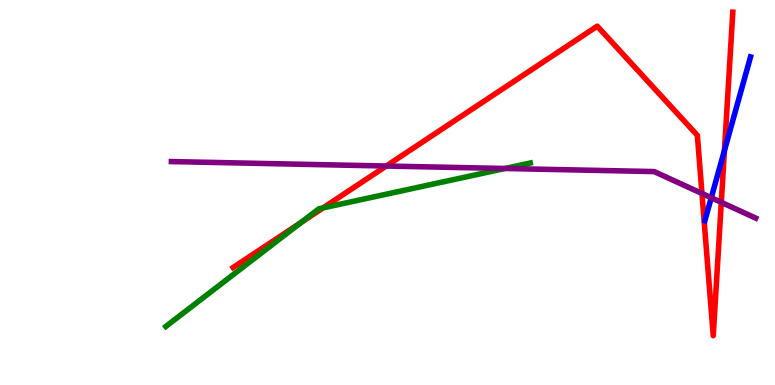[{'lines': ['blue', 'red'], 'intersections': [{'x': 9.35, 'y': 6.09}]}, {'lines': ['green', 'red'], 'intersections': [{'x': 3.89, 'y': 4.22}, {'x': 4.17, 'y': 4.6}]}, {'lines': ['purple', 'red'], 'intersections': [{'x': 4.98, 'y': 5.69}, {'x': 9.06, 'y': 4.97}, {'x': 9.31, 'y': 4.74}]}, {'lines': ['blue', 'green'], 'intersections': []}, {'lines': ['blue', 'purple'], 'intersections': [{'x': 9.18, 'y': 4.86}]}, {'lines': ['green', 'purple'], 'intersections': [{'x': 6.52, 'y': 5.62}]}]